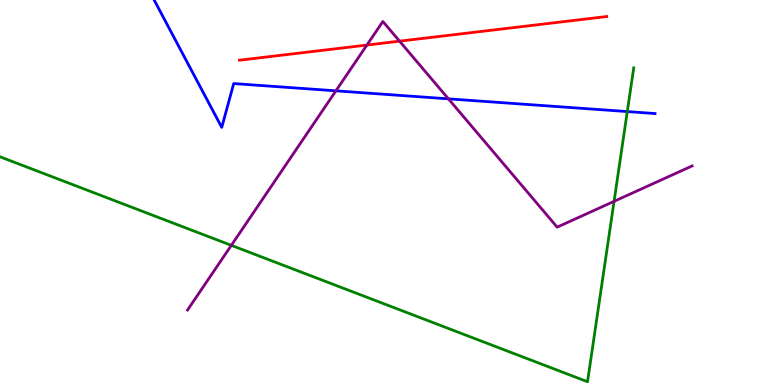[{'lines': ['blue', 'red'], 'intersections': []}, {'lines': ['green', 'red'], 'intersections': []}, {'lines': ['purple', 'red'], 'intersections': [{'x': 4.73, 'y': 8.83}, {'x': 5.16, 'y': 8.93}]}, {'lines': ['blue', 'green'], 'intersections': [{'x': 8.09, 'y': 7.1}]}, {'lines': ['blue', 'purple'], 'intersections': [{'x': 4.33, 'y': 7.64}, {'x': 5.79, 'y': 7.43}]}, {'lines': ['green', 'purple'], 'intersections': [{'x': 2.98, 'y': 3.63}, {'x': 7.92, 'y': 4.77}]}]